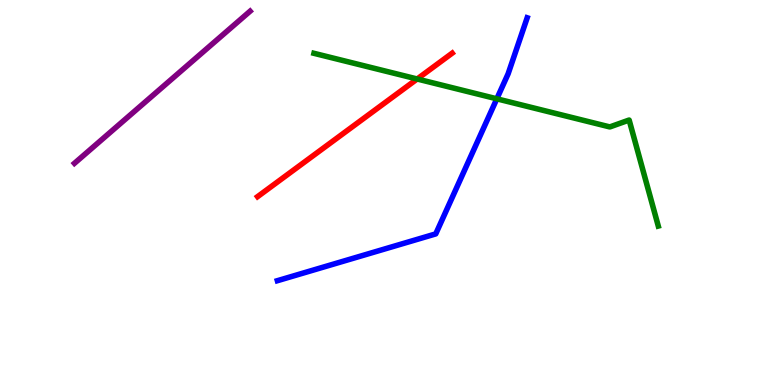[{'lines': ['blue', 'red'], 'intersections': []}, {'lines': ['green', 'red'], 'intersections': [{'x': 5.38, 'y': 7.95}]}, {'lines': ['purple', 'red'], 'intersections': []}, {'lines': ['blue', 'green'], 'intersections': [{'x': 6.41, 'y': 7.43}]}, {'lines': ['blue', 'purple'], 'intersections': []}, {'lines': ['green', 'purple'], 'intersections': []}]